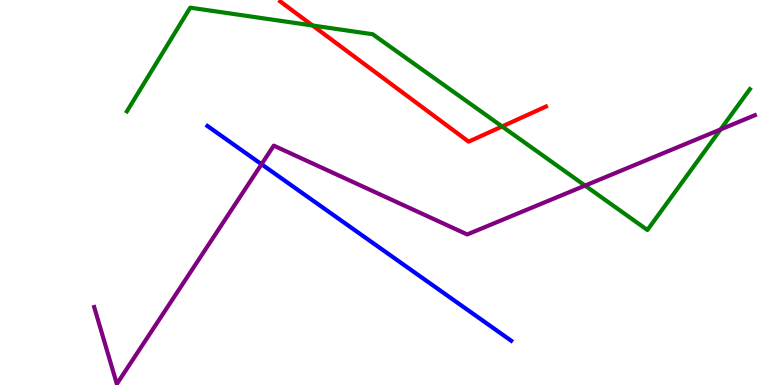[{'lines': ['blue', 'red'], 'intersections': []}, {'lines': ['green', 'red'], 'intersections': [{'x': 4.03, 'y': 9.34}, {'x': 6.48, 'y': 6.72}]}, {'lines': ['purple', 'red'], 'intersections': []}, {'lines': ['blue', 'green'], 'intersections': []}, {'lines': ['blue', 'purple'], 'intersections': [{'x': 3.37, 'y': 5.73}]}, {'lines': ['green', 'purple'], 'intersections': [{'x': 7.55, 'y': 5.18}, {'x': 9.3, 'y': 6.64}]}]